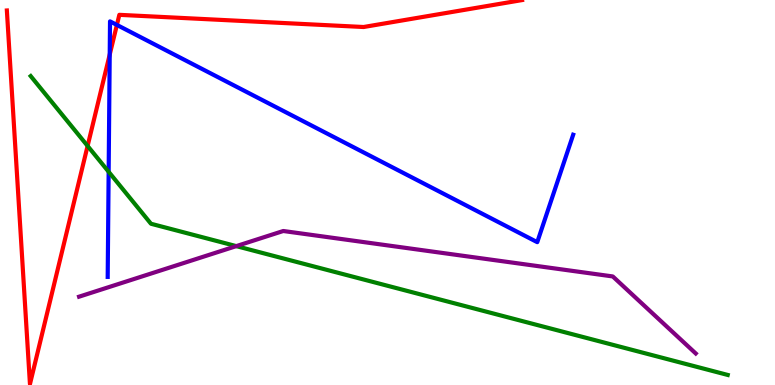[{'lines': ['blue', 'red'], 'intersections': [{'x': 1.42, 'y': 8.58}, {'x': 1.51, 'y': 9.35}]}, {'lines': ['green', 'red'], 'intersections': [{'x': 1.13, 'y': 6.21}]}, {'lines': ['purple', 'red'], 'intersections': []}, {'lines': ['blue', 'green'], 'intersections': [{'x': 1.4, 'y': 5.54}]}, {'lines': ['blue', 'purple'], 'intersections': []}, {'lines': ['green', 'purple'], 'intersections': [{'x': 3.05, 'y': 3.61}]}]